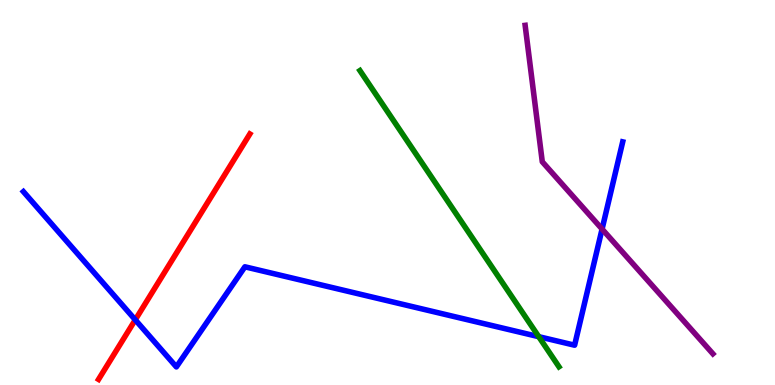[{'lines': ['blue', 'red'], 'intersections': [{'x': 1.75, 'y': 1.69}]}, {'lines': ['green', 'red'], 'intersections': []}, {'lines': ['purple', 'red'], 'intersections': []}, {'lines': ['blue', 'green'], 'intersections': [{'x': 6.95, 'y': 1.26}]}, {'lines': ['blue', 'purple'], 'intersections': [{'x': 7.77, 'y': 4.05}]}, {'lines': ['green', 'purple'], 'intersections': []}]